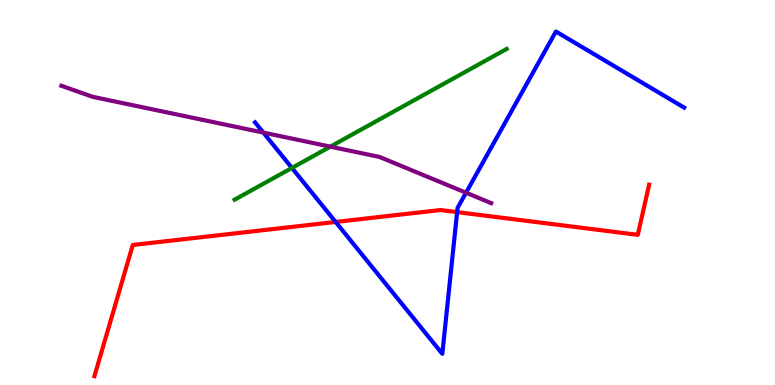[{'lines': ['blue', 'red'], 'intersections': [{'x': 4.33, 'y': 4.24}, {'x': 5.9, 'y': 4.49}]}, {'lines': ['green', 'red'], 'intersections': []}, {'lines': ['purple', 'red'], 'intersections': []}, {'lines': ['blue', 'green'], 'intersections': [{'x': 3.77, 'y': 5.64}]}, {'lines': ['blue', 'purple'], 'intersections': [{'x': 3.4, 'y': 6.56}, {'x': 6.01, 'y': 4.99}]}, {'lines': ['green', 'purple'], 'intersections': [{'x': 4.26, 'y': 6.19}]}]